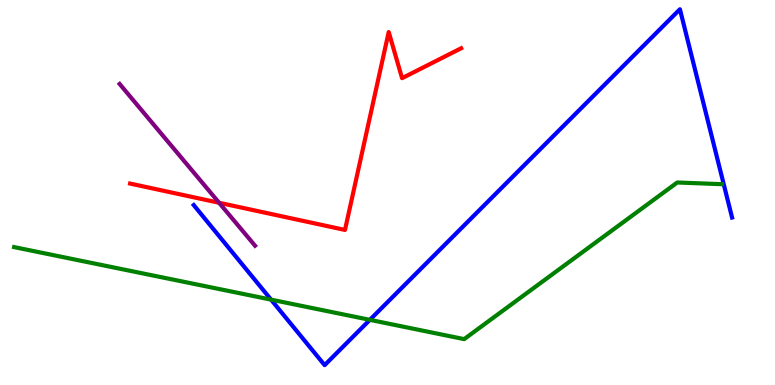[{'lines': ['blue', 'red'], 'intersections': []}, {'lines': ['green', 'red'], 'intersections': []}, {'lines': ['purple', 'red'], 'intersections': [{'x': 2.83, 'y': 4.73}]}, {'lines': ['blue', 'green'], 'intersections': [{'x': 3.5, 'y': 2.22}, {'x': 4.77, 'y': 1.69}]}, {'lines': ['blue', 'purple'], 'intersections': []}, {'lines': ['green', 'purple'], 'intersections': []}]